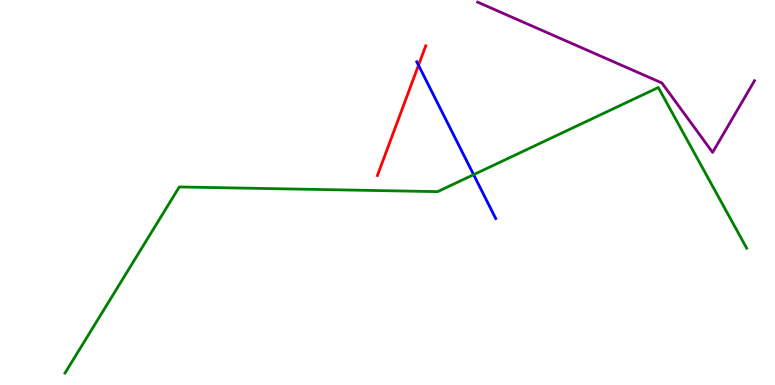[{'lines': ['blue', 'red'], 'intersections': [{'x': 5.4, 'y': 8.31}]}, {'lines': ['green', 'red'], 'intersections': []}, {'lines': ['purple', 'red'], 'intersections': []}, {'lines': ['blue', 'green'], 'intersections': [{'x': 6.11, 'y': 5.46}]}, {'lines': ['blue', 'purple'], 'intersections': []}, {'lines': ['green', 'purple'], 'intersections': []}]